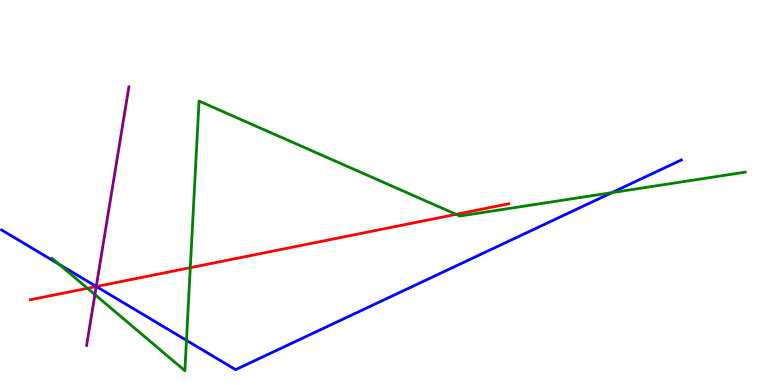[{'lines': ['blue', 'red'], 'intersections': [{'x': 1.24, 'y': 2.56}]}, {'lines': ['green', 'red'], 'intersections': [{'x': 1.13, 'y': 2.51}, {'x': 2.46, 'y': 3.05}, {'x': 5.89, 'y': 4.43}]}, {'lines': ['purple', 'red'], 'intersections': [{'x': 1.24, 'y': 2.56}]}, {'lines': ['blue', 'green'], 'intersections': [{'x': 0.763, 'y': 3.13}, {'x': 2.41, 'y': 1.16}, {'x': 7.9, 'y': 5.0}]}, {'lines': ['blue', 'purple'], 'intersections': [{'x': 1.24, 'y': 2.56}]}, {'lines': ['green', 'purple'], 'intersections': [{'x': 1.22, 'y': 2.35}]}]